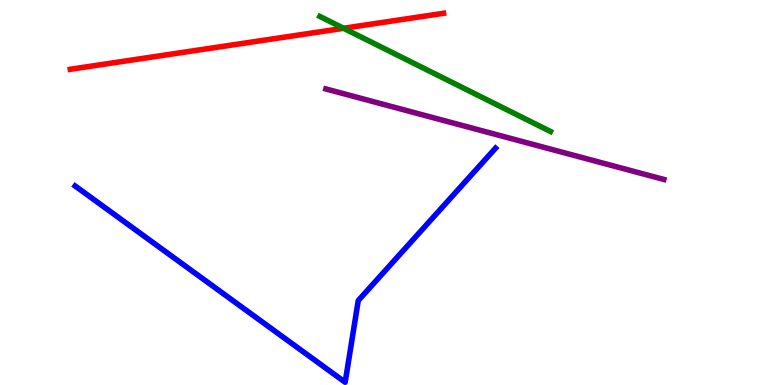[{'lines': ['blue', 'red'], 'intersections': []}, {'lines': ['green', 'red'], 'intersections': [{'x': 4.43, 'y': 9.27}]}, {'lines': ['purple', 'red'], 'intersections': []}, {'lines': ['blue', 'green'], 'intersections': []}, {'lines': ['blue', 'purple'], 'intersections': []}, {'lines': ['green', 'purple'], 'intersections': []}]